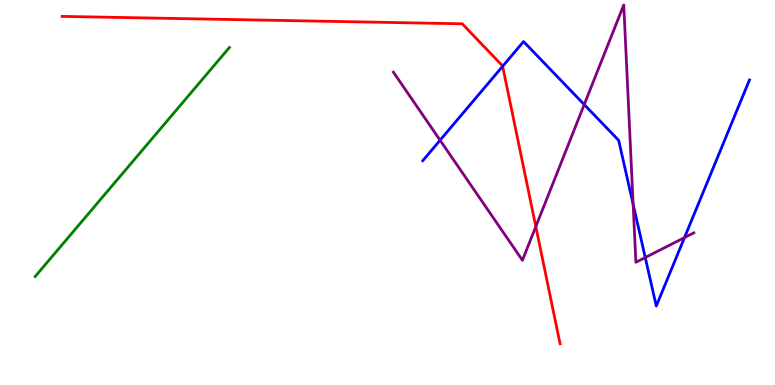[{'lines': ['blue', 'red'], 'intersections': [{'x': 6.49, 'y': 8.28}]}, {'lines': ['green', 'red'], 'intersections': []}, {'lines': ['purple', 'red'], 'intersections': [{'x': 6.91, 'y': 4.12}]}, {'lines': ['blue', 'green'], 'intersections': []}, {'lines': ['blue', 'purple'], 'intersections': [{'x': 5.68, 'y': 6.36}, {'x': 7.54, 'y': 7.28}, {'x': 8.17, 'y': 4.7}, {'x': 8.33, 'y': 3.31}, {'x': 8.83, 'y': 3.83}]}, {'lines': ['green', 'purple'], 'intersections': []}]